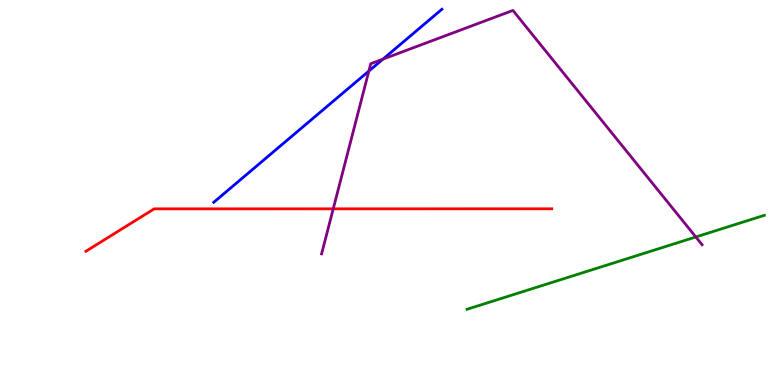[{'lines': ['blue', 'red'], 'intersections': []}, {'lines': ['green', 'red'], 'intersections': []}, {'lines': ['purple', 'red'], 'intersections': [{'x': 4.3, 'y': 4.58}]}, {'lines': ['blue', 'green'], 'intersections': []}, {'lines': ['blue', 'purple'], 'intersections': [{'x': 4.76, 'y': 8.15}, {'x': 4.94, 'y': 8.46}]}, {'lines': ['green', 'purple'], 'intersections': [{'x': 8.98, 'y': 3.84}]}]